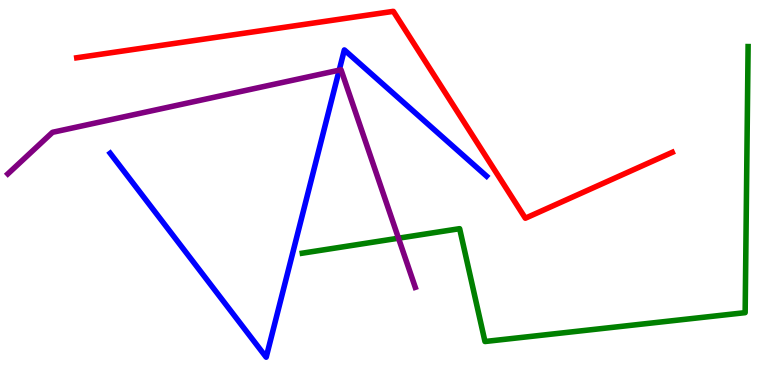[{'lines': ['blue', 'red'], 'intersections': []}, {'lines': ['green', 'red'], 'intersections': []}, {'lines': ['purple', 'red'], 'intersections': []}, {'lines': ['blue', 'green'], 'intersections': []}, {'lines': ['blue', 'purple'], 'intersections': [{'x': 4.38, 'y': 8.18}]}, {'lines': ['green', 'purple'], 'intersections': [{'x': 5.14, 'y': 3.81}]}]